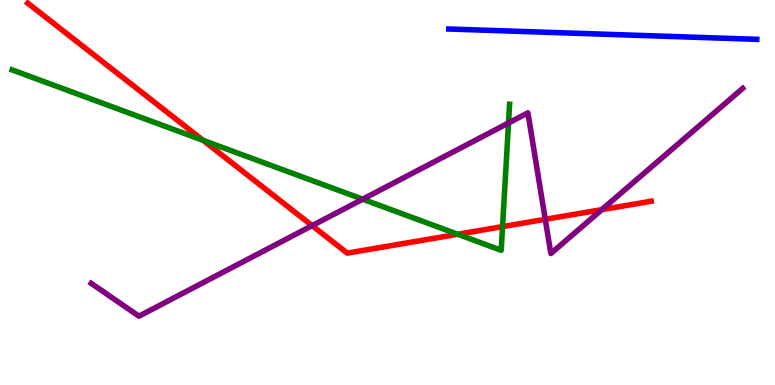[{'lines': ['blue', 'red'], 'intersections': []}, {'lines': ['green', 'red'], 'intersections': [{'x': 2.62, 'y': 6.36}, {'x': 5.91, 'y': 3.92}, {'x': 6.48, 'y': 4.11}]}, {'lines': ['purple', 'red'], 'intersections': [{'x': 4.03, 'y': 4.14}, {'x': 7.04, 'y': 4.3}, {'x': 7.76, 'y': 4.55}]}, {'lines': ['blue', 'green'], 'intersections': []}, {'lines': ['blue', 'purple'], 'intersections': []}, {'lines': ['green', 'purple'], 'intersections': [{'x': 4.68, 'y': 4.83}, {'x': 6.56, 'y': 6.81}]}]